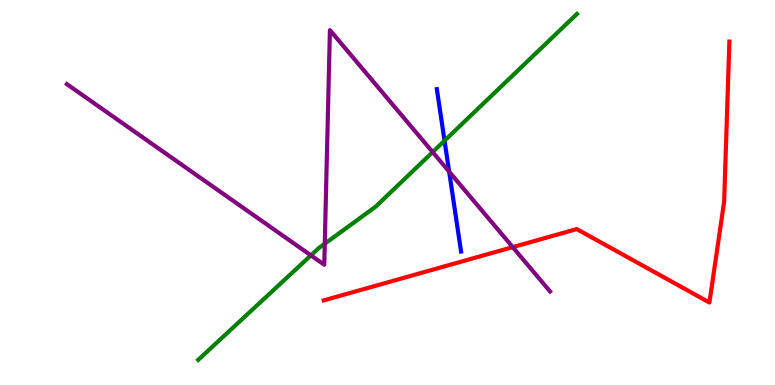[{'lines': ['blue', 'red'], 'intersections': []}, {'lines': ['green', 'red'], 'intersections': []}, {'lines': ['purple', 'red'], 'intersections': [{'x': 6.62, 'y': 3.58}]}, {'lines': ['blue', 'green'], 'intersections': [{'x': 5.74, 'y': 6.35}]}, {'lines': ['blue', 'purple'], 'intersections': [{'x': 5.8, 'y': 5.54}]}, {'lines': ['green', 'purple'], 'intersections': [{'x': 4.01, 'y': 3.37}, {'x': 4.19, 'y': 3.67}, {'x': 5.58, 'y': 6.05}]}]